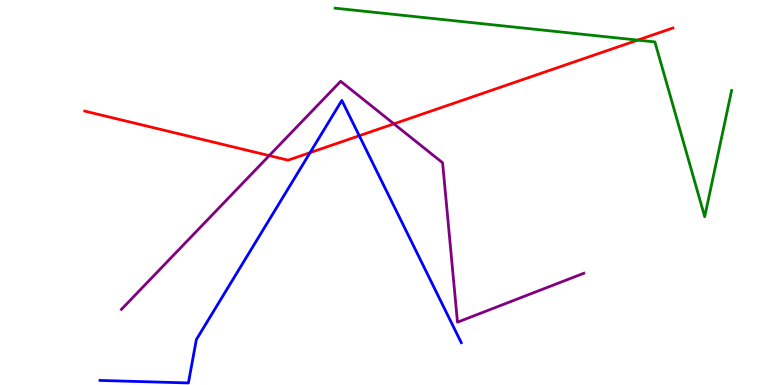[{'lines': ['blue', 'red'], 'intersections': [{'x': 4.0, 'y': 6.04}, {'x': 4.64, 'y': 6.47}]}, {'lines': ['green', 'red'], 'intersections': [{'x': 8.23, 'y': 8.96}]}, {'lines': ['purple', 'red'], 'intersections': [{'x': 3.47, 'y': 5.96}, {'x': 5.08, 'y': 6.78}]}, {'lines': ['blue', 'green'], 'intersections': []}, {'lines': ['blue', 'purple'], 'intersections': []}, {'lines': ['green', 'purple'], 'intersections': []}]